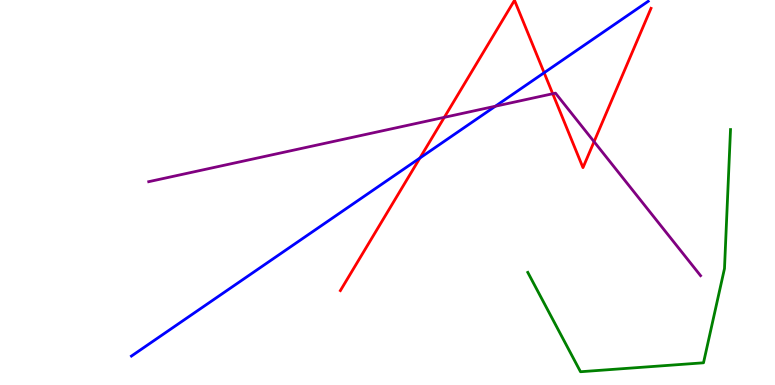[{'lines': ['blue', 'red'], 'intersections': [{'x': 5.42, 'y': 5.9}, {'x': 7.02, 'y': 8.11}]}, {'lines': ['green', 'red'], 'intersections': []}, {'lines': ['purple', 'red'], 'intersections': [{'x': 5.73, 'y': 6.95}, {'x': 7.13, 'y': 7.57}, {'x': 7.67, 'y': 6.32}]}, {'lines': ['blue', 'green'], 'intersections': []}, {'lines': ['blue', 'purple'], 'intersections': [{'x': 6.39, 'y': 7.24}]}, {'lines': ['green', 'purple'], 'intersections': []}]